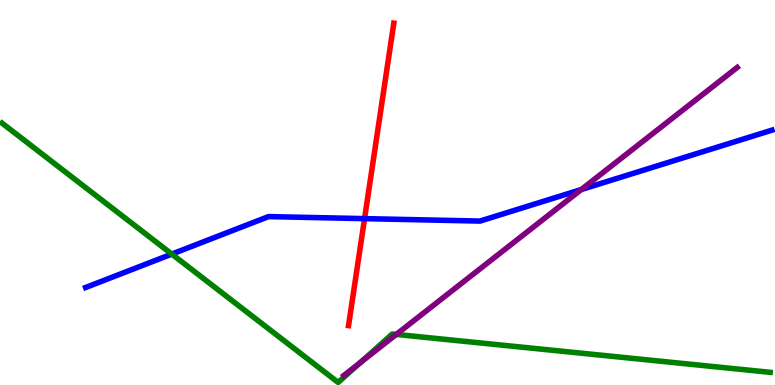[{'lines': ['blue', 'red'], 'intersections': [{'x': 4.7, 'y': 4.32}]}, {'lines': ['green', 'red'], 'intersections': []}, {'lines': ['purple', 'red'], 'intersections': []}, {'lines': ['blue', 'green'], 'intersections': [{'x': 2.22, 'y': 3.4}]}, {'lines': ['blue', 'purple'], 'intersections': [{'x': 7.5, 'y': 5.08}]}, {'lines': ['green', 'purple'], 'intersections': [{'x': 4.65, 'y': 0.583}, {'x': 5.11, 'y': 1.31}]}]